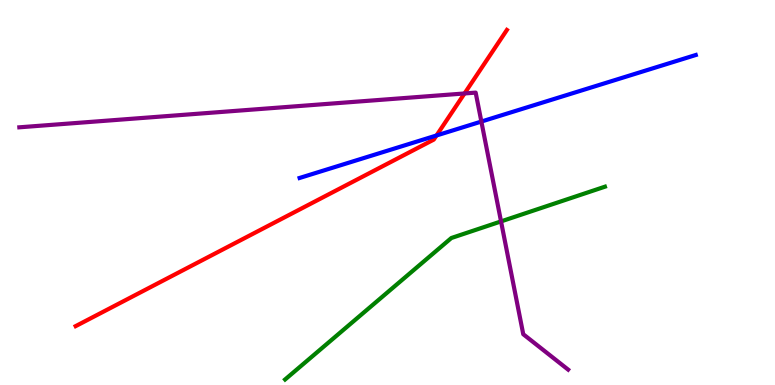[{'lines': ['blue', 'red'], 'intersections': [{'x': 5.63, 'y': 6.48}]}, {'lines': ['green', 'red'], 'intersections': []}, {'lines': ['purple', 'red'], 'intersections': [{'x': 5.99, 'y': 7.57}]}, {'lines': ['blue', 'green'], 'intersections': []}, {'lines': ['blue', 'purple'], 'intersections': [{'x': 6.21, 'y': 6.84}]}, {'lines': ['green', 'purple'], 'intersections': [{'x': 6.46, 'y': 4.25}]}]